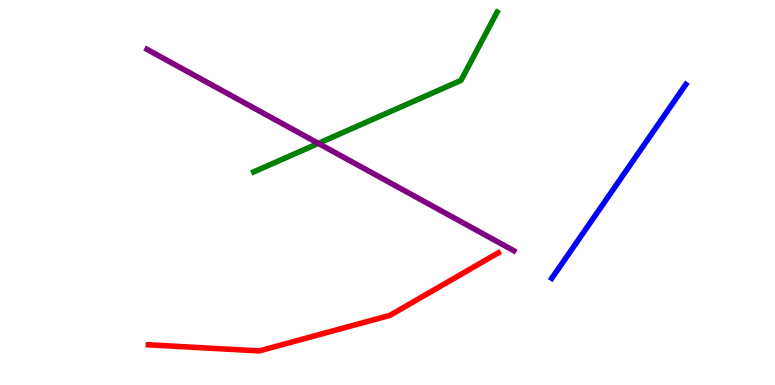[{'lines': ['blue', 'red'], 'intersections': []}, {'lines': ['green', 'red'], 'intersections': []}, {'lines': ['purple', 'red'], 'intersections': []}, {'lines': ['blue', 'green'], 'intersections': []}, {'lines': ['blue', 'purple'], 'intersections': []}, {'lines': ['green', 'purple'], 'intersections': [{'x': 4.11, 'y': 6.28}]}]